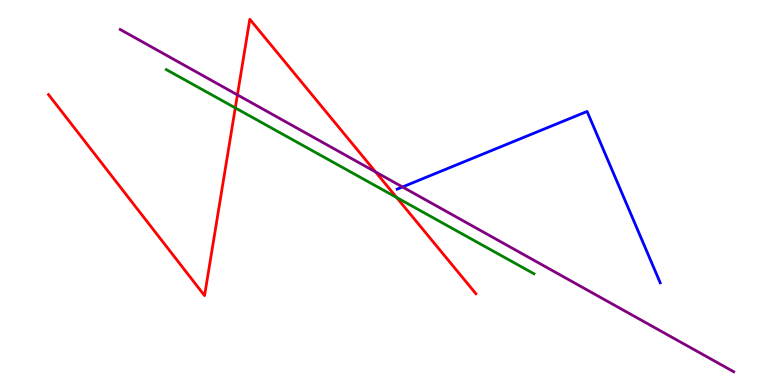[{'lines': ['blue', 'red'], 'intersections': []}, {'lines': ['green', 'red'], 'intersections': [{'x': 3.04, 'y': 7.2}, {'x': 5.12, 'y': 4.87}]}, {'lines': ['purple', 'red'], 'intersections': [{'x': 3.06, 'y': 7.54}, {'x': 4.85, 'y': 5.53}]}, {'lines': ['blue', 'green'], 'intersections': []}, {'lines': ['blue', 'purple'], 'intersections': [{'x': 5.19, 'y': 5.14}]}, {'lines': ['green', 'purple'], 'intersections': []}]